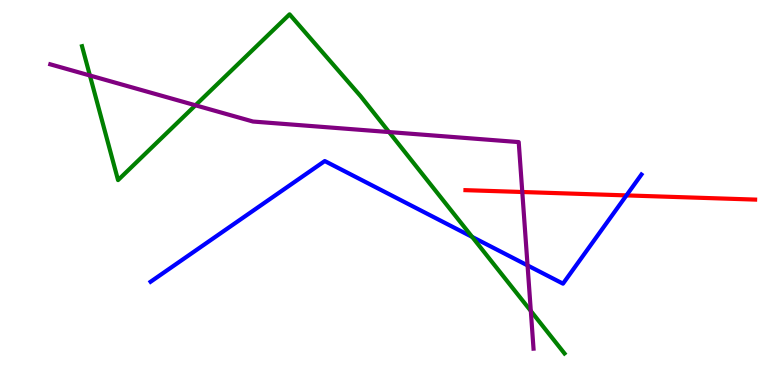[{'lines': ['blue', 'red'], 'intersections': [{'x': 8.08, 'y': 4.92}]}, {'lines': ['green', 'red'], 'intersections': []}, {'lines': ['purple', 'red'], 'intersections': [{'x': 6.74, 'y': 5.01}]}, {'lines': ['blue', 'green'], 'intersections': [{'x': 6.09, 'y': 3.85}]}, {'lines': ['blue', 'purple'], 'intersections': [{'x': 6.81, 'y': 3.11}]}, {'lines': ['green', 'purple'], 'intersections': [{'x': 1.16, 'y': 8.04}, {'x': 2.52, 'y': 7.27}, {'x': 5.02, 'y': 6.57}, {'x': 6.85, 'y': 1.92}]}]